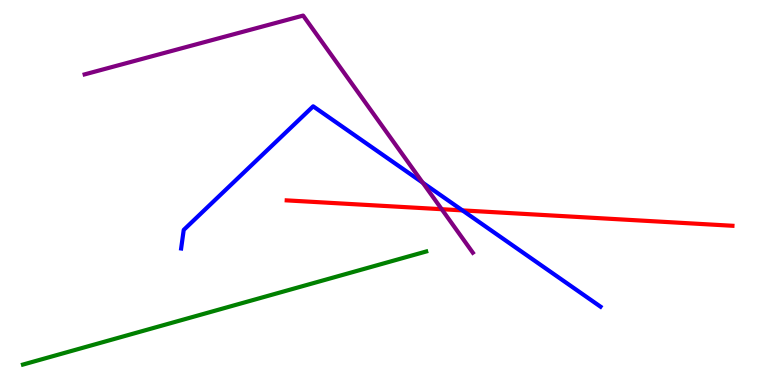[{'lines': ['blue', 'red'], 'intersections': [{'x': 5.97, 'y': 4.54}]}, {'lines': ['green', 'red'], 'intersections': []}, {'lines': ['purple', 'red'], 'intersections': [{'x': 5.7, 'y': 4.57}]}, {'lines': ['blue', 'green'], 'intersections': []}, {'lines': ['blue', 'purple'], 'intersections': [{'x': 5.45, 'y': 5.25}]}, {'lines': ['green', 'purple'], 'intersections': []}]